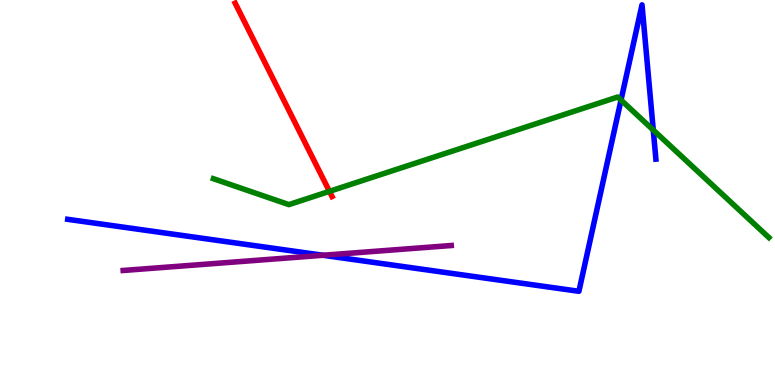[{'lines': ['blue', 'red'], 'intersections': []}, {'lines': ['green', 'red'], 'intersections': [{'x': 4.25, 'y': 5.03}]}, {'lines': ['purple', 'red'], 'intersections': []}, {'lines': ['blue', 'green'], 'intersections': [{'x': 8.01, 'y': 7.4}, {'x': 8.43, 'y': 6.62}]}, {'lines': ['blue', 'purple'], 'intersections': [{'x': 4.17, 'y': 3.37}]}, {'lines': ['green', 'purple'], 'intersections': []}]